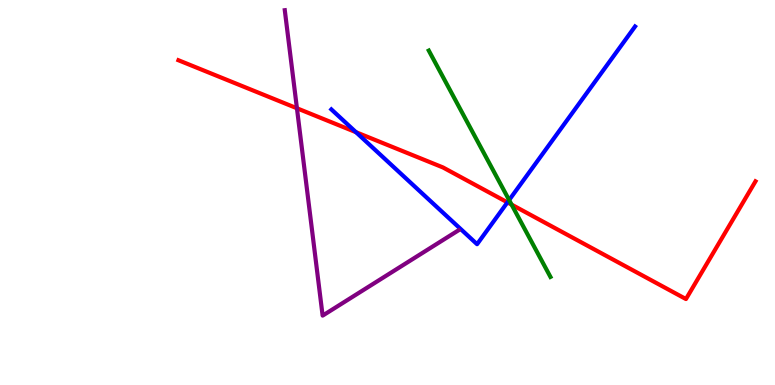[{'lines': ['blue', 'red'], 'intersections': [{'x': 4.59, 'y': 6.57}, {'x': 6.55, 'y': 4.74}]}, {'lines': ['green', 'red'], 'intersections': [{'x': 6.6, 'y': 4.69}]}, {'lines': ['purple', 'red'], 'intersections': [{'x': 3.83, 'y': 7.19}]}, {'lines': ['blue', 'green'], 'intersections': [{'x': 6.57, 'y': 4.8}]}, {'lines': ['blue', 'purple'], 'intersections': []}, {'lines': ['green', 'purple'], 'intersections': []}]